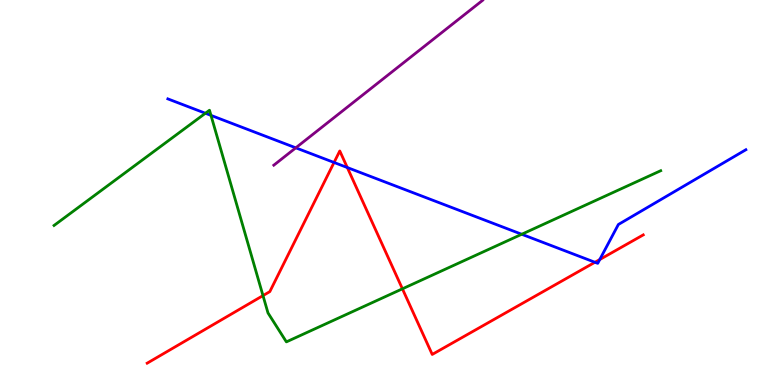[{'lines': ['blue', 'red'], 'intersections': [{'x': 4.31, 'y': 5.78}, {'x': 4.48, 'y': 5.65}, {'x': 7.68, 'y': 3.19}, {'x': 7.74, 'y': 3.26}]}, {'lines': ['green', 'red'], 'intersections': [{'x': 3.39, 'y': 2.32}, {'x': 5.19, 'y': 2.5}]}, {'lines': ['purple', 'red'], 'intersections': []}, {'lines': ['blue', 'green'], 'intersections': [{'x': 2.65, 'y': 7.06}, {'x': 2.72, 'y': 7.0}, {'x': 6.73, 'y': 3.92}]}, {'lines': ['blue', 'purple'], 'intersections': [{'x': 3.82, 'y': 6.16}]}, {'lines': ['green', 'purple'], 'intersections': []}]